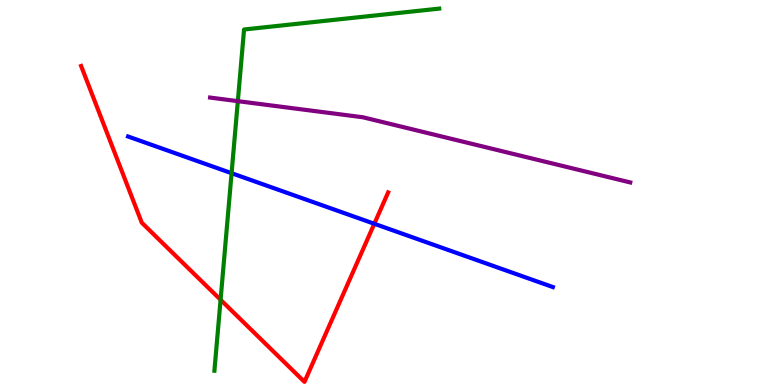[{'lines': ['blue', 'red'], 'intersections': [{'x': 4.83, 'y': 4.19}]}, {'lines': ['green', 'red'], 'intersections': [{'x': 2.85, 'y': 2.21}]}, {'lines': ['purple', 'red'], 'intersections': []}, {'lines': ['blue', 'green'], 'intersections': [{'x': 2.99, 'y': 5.5}]}, {'lines': ['blue', 'purple'], 'intersections': []}, {'lines': ['green', 'purple'], 'intersections': [{'x': 3.07, 'y': 7.37}]}]